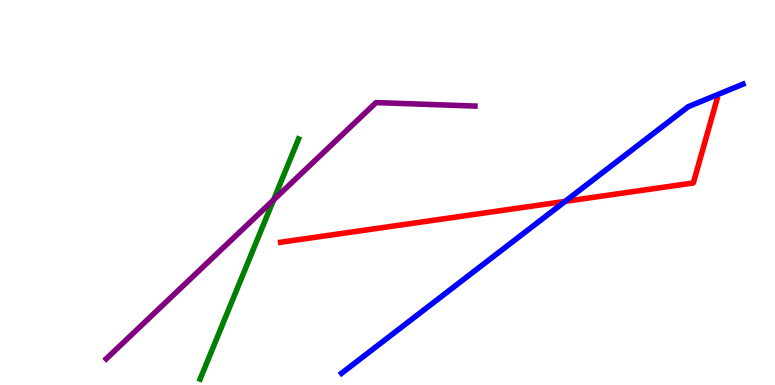[{'lines': ['blue', 'red'], 'intersections': [{'x': 7.29, 'y': 4.77}]}, {'lines': ['green', 'red'], 'intersections': []}, {'lines': ['purple', 'red'], 'intersections': []}, {'lines': ['blue', 'green'], 'intersections': []}, {'lines': ['blue', 'purple'], 'intersections': []}, {'lines': ['green', 'purple'], 'intersections': [{'x': 3.53, 'y': 4.81}]}]